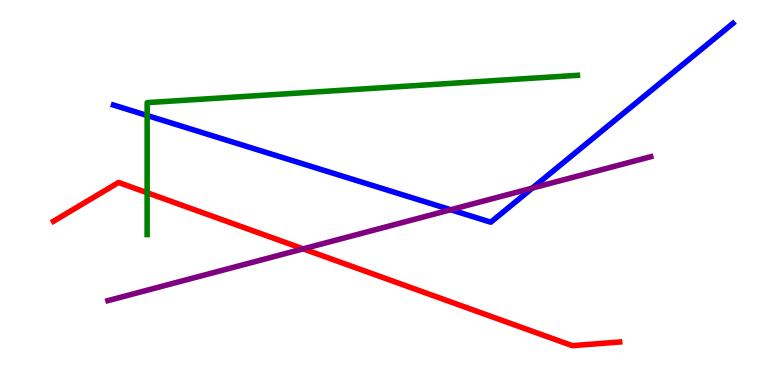[{'lines': ['blue', 'red'], 'intersections': []}, {'lines': ['green', 'red'], 'intersections': [{'x': 1.9, 'y': 4.99}]}, {'lines': ['purple', 'red'], 'intersections': [{'x': 3.91, 'y': 3.54}]}, {'lines': ['blue', 'green'], 'intersections': [{'x': 1.9, 'y': 7.0}]}, {'lines': ['blue', 'purple'], 'intersections': [{'x': 5.82, 'y': 4.55}, {'x': 6.87, 'y': 5.11}]}, {'lines': ['green', 'purple'], 'intersections': []}]